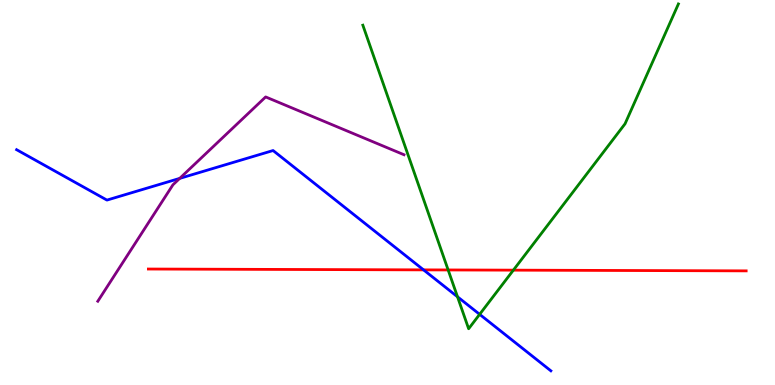[{'lines': ['blue', 'red'], 'intersections': [{'x': 5.47, 'y': 2.99}]}, {'lines': ['green', 'red'], 'intersections': [{'x': 5.78, 'y': 2.99}, {'x': 6.62, 'y': 2.98}]}, {'lines': ['purple', 'red'], 'intersections': []}, {'lines': ['blue', 'green'], 'intersections': [{'x': 5.9, 'y': 2.29}, {'x': 6.19, 'y': 1.84}]}, {'lines': ['blue', 'purple'], 'intersections': [{'x': 2.32, 'y': 5.37}]}, {'lines': ['green', 'purple'], 'intersections': []}]